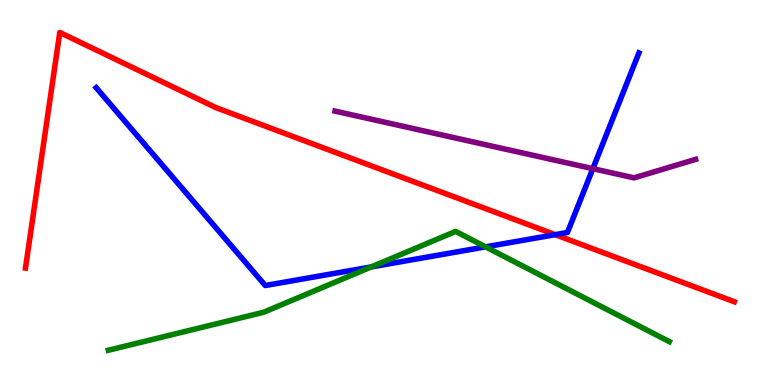[{'lines': ['blue', 'red'], 'intersections': [{'x': 7.16, 'y': 3.91}]}, {'lines': ['green', 'red'], 'intersections': []}, {'lines': ['purple', 'red'], 'intersections': []}, {'lines': ['blue', 'green'], 'intersections': [{'x': 4.79, 'y': 3.07}, {'x': 6.27, 'y': 3.59}]}, {'lines': ['blue', 'purple'], 'intersections': [{'x': 7.65, 'y': 5.62}]}, {'lines': ['green', 'purple'], 'intersections': []}]